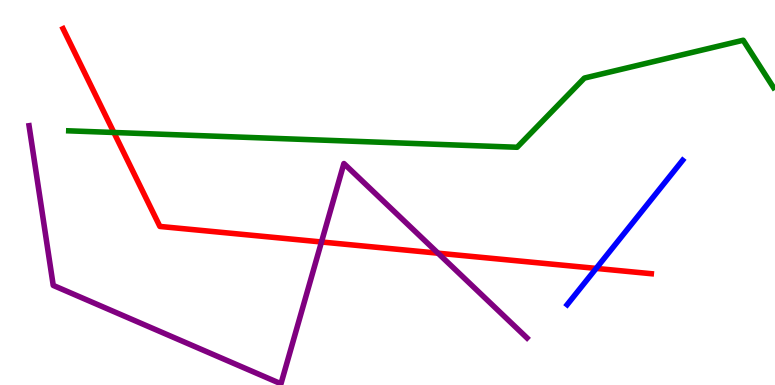[{'lines': ['blue', 'red'], 'intersections': [{'x': 7.69, 'y': 3.03}]}, {'lines': ['green', 'red'], 'intersections': [{'x': 1.47, 'y': 6.56}]}, {'lines': ['purple', 'red'], 'intersections': [{'x': 4.15, 'y': 3.71}, {'x': 5.65, 'y': 3.42}]}, {'lines': ['blue', 'green'], 'intersections': []}, {'lines': ['blue', 'purple'], 'intersections': []}, {'lines': ['green', 'purple'], 'intersections': []}]